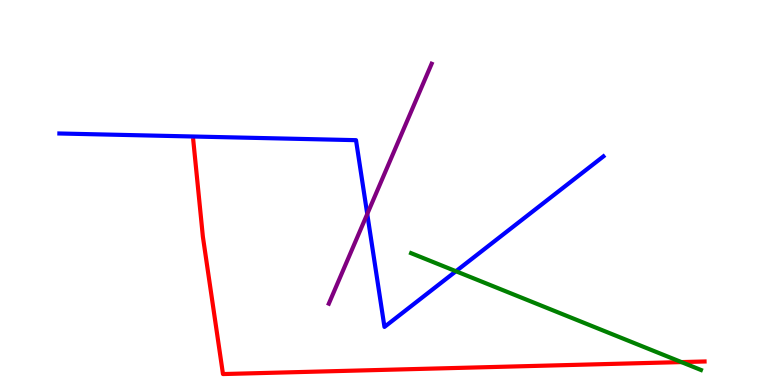[{'lines': ['blue', 'red'], 'intersections': []}, {'lines': ['green', 'red'], 'intersections': [{'x': 8.79, 'y': 0.595}]}, {'lines': ['purple', 'red'], 'intersections': []}, {'lines': ['blue', 'green'], 'intersections': [{'x': 5.88, 'y': 2.95}]}, {'lines': ['blue', 'purple'], 'intersections': [{'x': 4.74, 'y': 4.44}]}, {'lines': ['green', 'purple'], 'intersections': []}]